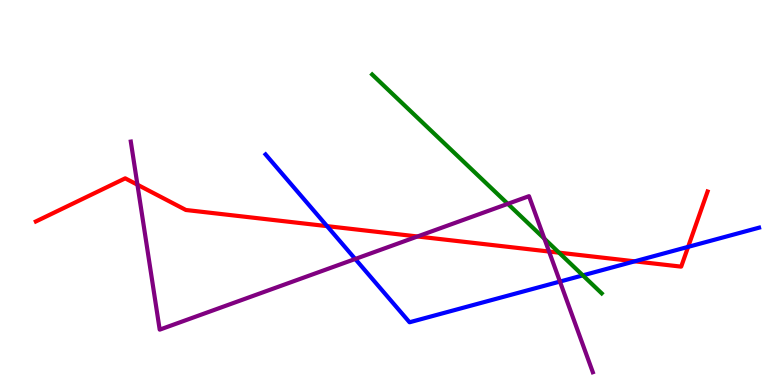[{'lines': ['blue', 'red'], 'intersections': [{'x': 4.22, 'y': 4.13}, {'x': 8.19, 'y': 3.21}, {'x': 8.88, 'y': 3.59}]}, {'lines': ['green', 'red'], 'intersections': [{'x': 7.21, 'y': 3.44}]}, {'lines': ['purple', 'red'], 'intersections': [{'x': 1.77, 'y': 5.2}, {'x': 5.39, 'y': 3.86}, {'x': 7.08, 'y': 3.47}]}, {'lines': ['blue', 'green'], 'intersections': [{'x': 7.52, 'y': 2.85}]}, {'lines': ['blue', 'purple'], 'intersections': [{'x': 4.58, 'y': 3.27}, {'x': 7.23, 'y': 2.69}]}, {'lines': ['green', 'purple'], 'intersections': [{'x': 6.55, 'y': 4.71}, {'x': 7.02, 'y': 3.8}]}]